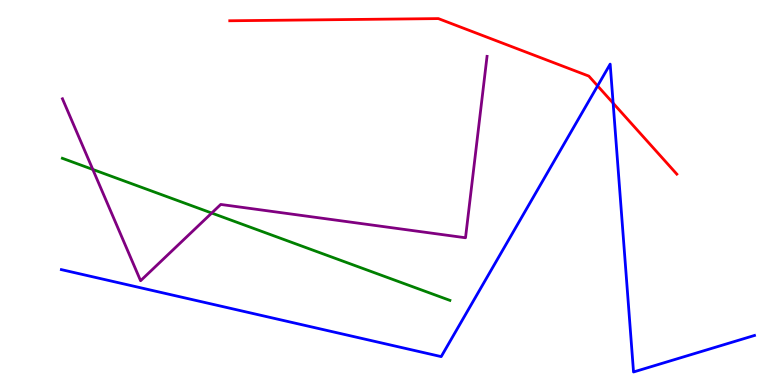[{'lines': ['blue', 'red'], 'intersections': [{'x': 7.71, 'y': 7.77}, {'x': 7.91, 'y': 7.32}]}, {'lines': ['green', 'red'], 'intersections': []}, {'lines': ['purple', 'red'], 'intersections': []}, {'lines': ['blue', 'green'], 'intersections': []}, {'lines': ['blue', 'purple'], 'intersections': []}, {'lines': ['green', 'purple'], 'intersections': [{'x': 1.2, 'y': 5.6}, {'x': 2.73, 'y': 4.47}]}]